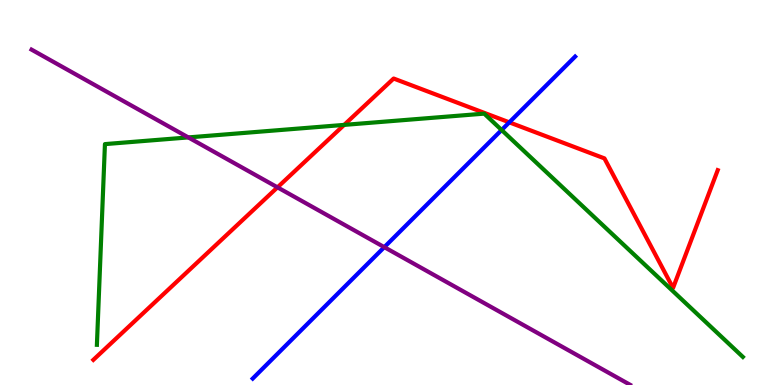[{'lines': ['blue', 'red'], 'intersections': [{'x': 6.57, 'y': 6.82}]}, {'lines': ['green', 'red'], 'intersections': [{'x': 4.44, 'y': 6.76}]}, {'lines': ['purple', 'red'], 'intersections': [{'x': 3.58, 'y': 5.13}]}, {'lines': ['blue', 'green'], 'intersections': [{'x': 6.47, 'y': 6.62}]}, {'lines': ['blue', 'purple'], 'intersections': [{'x': 4.96, 'y': 3.58}]}, {'lines': ['green', 'purple'], 'intersections': [{'x': 2.43, 'y': 6.43}]}]